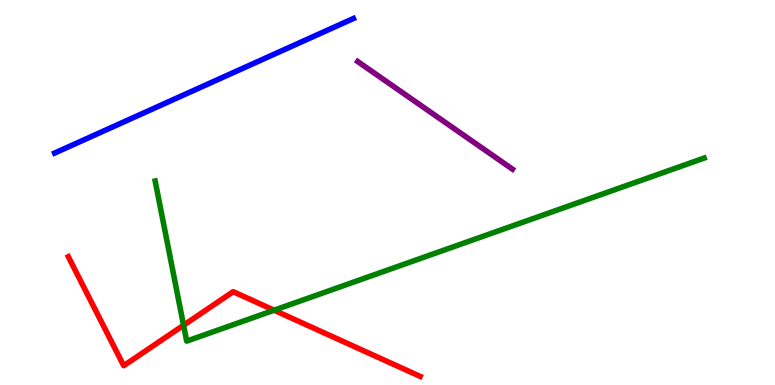[{'lines': ['blue', 'red'], 'intersections': []}, {'lines': ['green', 'red'], 'intersections': [{'x': 2.37, 'y': 1.55}, {'x': 3.54, 'y': 1.94}]}, {'lines': ['purple', 'red'], 'intersections': []}, {'lines': ['blue', 'green'], 'intersections': []}, {'lines': ['blue', 'purple'], 'intersections': []}, {'lines': ['green', 'purple'], 'intersections': []}]